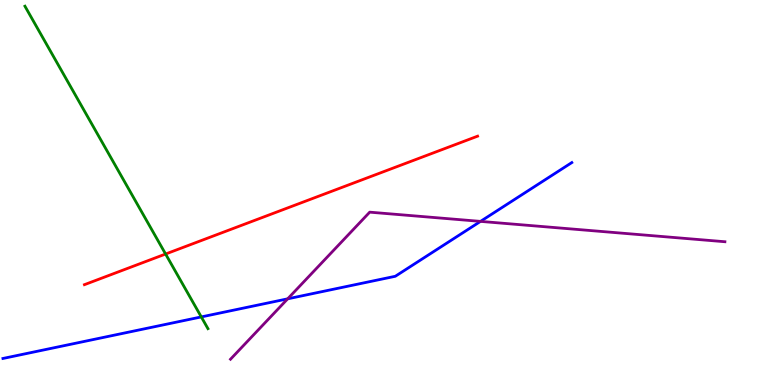[{'lines': ['blue', 'red'], 'intersections': []}, {'lines': ['green', 'red'], 'intersections': [{'x': 2.14, 'y': 3.4}]}, {'lines': ['purple', 'red'], 'intersections': []}, {'lines': ['blue', 'green'], 'intersections': [{'x': 2.6, 'y': 1.77}]}, {'lines': ['blue', 'purple'], 'intersections': [{'x': 3.71, 'y': 2.24}, {'x': 6.2, 'y': 4.25}]}, {'lines': ['green', 'purple'], 'intersections': []}]